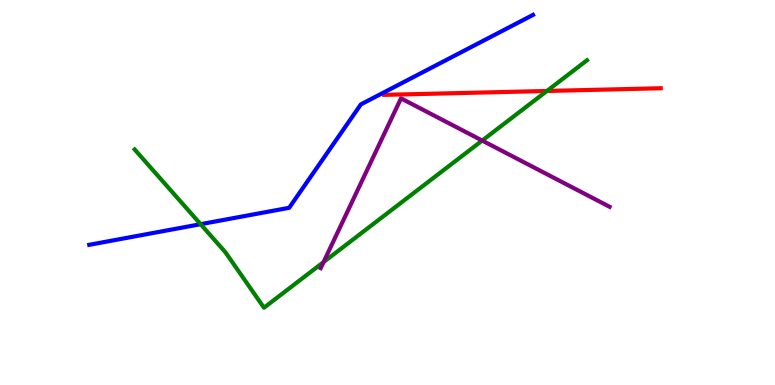[{'lines': ['blue', 'red'], 'intersections': []}, {'lines': ['green', 'red'], 'intersections': [{'x': 7.06, 'y': 7.64}]}, {'lines': ['purple', 'red'], 'intersections': []}, {'lines': ['blue', 'green'], 'intersections': [{'x': 2.59, 'y': 4.18}]}, {'lines': ['blue', 'purple'], 'intersections': []}, {'lines': ['green', 'purple'], 'intersections': [{'x': 4.18, 'y': 3.19}, {'x': 6.22, 'y': 6.35}]}]